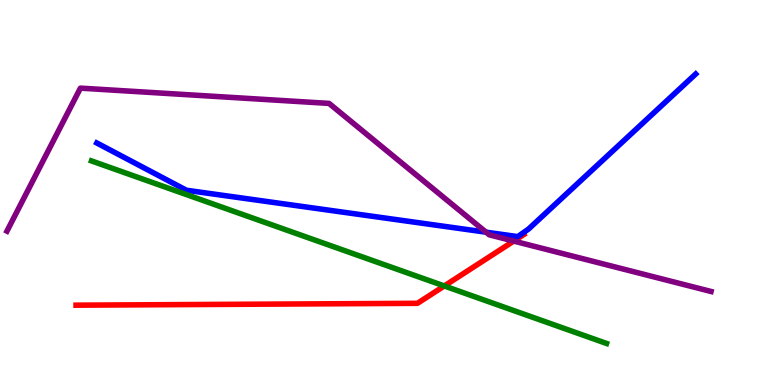[{'lines': ['blue', 'red'], 'intersections': []}, {'lines': ['green', 'red'], 'intersections': [{'x': 5.73, 'y': 2.57}]}, {'lines': ['purple', 'red'], 'intersections': [{'x': 6.63, 'y': 3.74}]}, {'lines': ['blue', 'green'], 'intersections': []}, {'lines': ['blue', 'purple'], 'intersections': [{'x': 6.27, 'y': 3.97}]}, {'lines': ['green', 'purple'], 'intersections': []}]